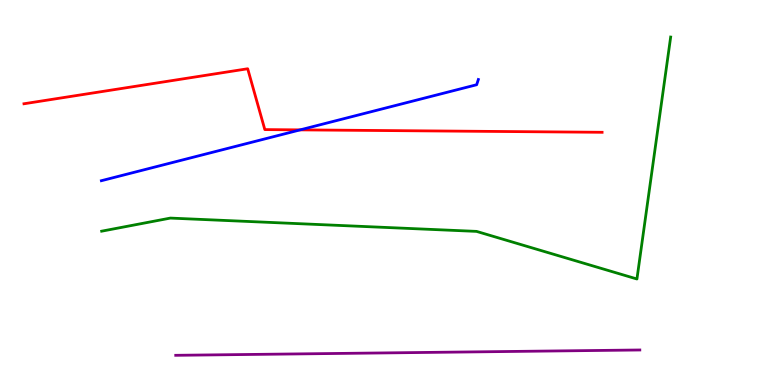[{'lines': ['blue', 'red'], 'intersections': [{'x': 3.87, 'y': 6.63}]}, {'lines': ['green', 'red'], 'intersections': []}, {'lines': ['purple', 'red'], 'intersections': []}, {'lines': ['blue', 'green'], 'intersections': []}, {'lines': ['blue', 'purple'], 'intersections': []}, {'lines': ['green', 'purple'], 'intersections': []}]